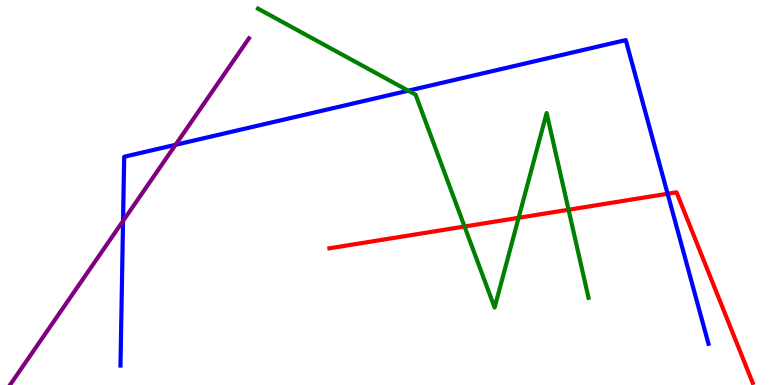[{'lines': ['blue', 'red'], 'intersections': [{'x': 8.61, 'y': 4.97}]}, {'lines': ['green', 'red'], 'intersections': [{'x': 5.99, 'y': 4.12}, {'x': 6.69, 'y': 4.34}, {'x': 7.34, 'y': 4.55}]}, {'lines': ['purple', 'red'], 'intersections': []}, {'lines': ['blue', 'green'], 'intersections': [{'x': 5.27, 'y': 7.64}]}, {'lines': ['blue', 'purple'], 'intersections': [{'x': 1.59, 'y': 4.26}, {'x': 2.27, 'y': 6.24}]}, {'lines': ['green', 'purple'], 'intersections': []}]